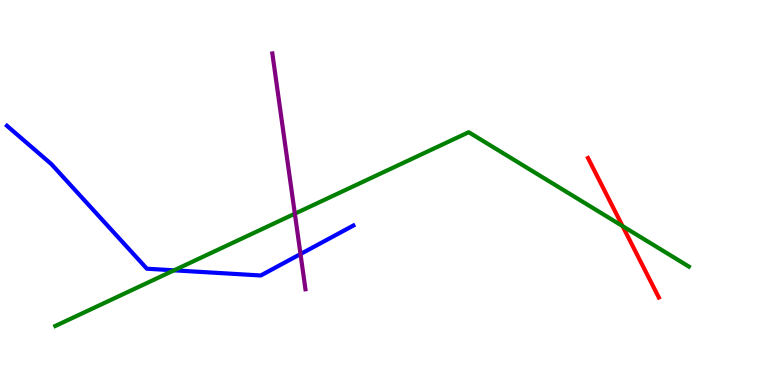[{'lines': ['blue', 'red'], 'intersections': []}, {'lines': ['green', 'red'], 'intersections': [{'x': 8.03, 'y': 4.13}]}, {'lines': ['purple', 'red'], 'intersections': []}, {'lines': ['blue', 'green'], 'intersections': [{'x': 2.25, 'y': 2.98}]}, {'lines': ['blue', 'purple'], 'intersections': [{'x': 3.88, 'y': 3.4}]}, {'lines': ['green', 'purple'], 'intersections': [{'x': 3.8, 'y': 4.45}]}]